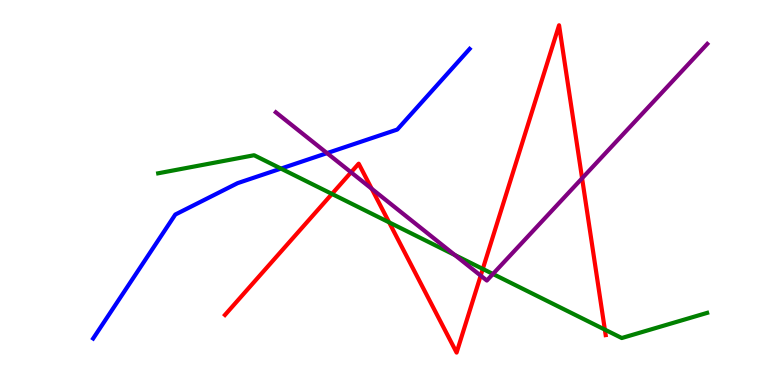[{'lines': ['blue', 'red'], 'intersections': []}, {'lines': ['green', 'red'], 'intersections': [{'x': 4.28, 'y': 4.96}, {'x': 5.02, 'y': 4.22}, {'x': 6.23, 'y': 3.01}, {'x': 7.8, 'y': 1.44}]}, {'lines': ['purple', 'red'], 'intersections': [{'x': 4.53, 'y': 5.52}, {'x': 4.8, 'y': 5.1}, {'x': 6.2, 'y': 2.84}, {'x': 7.51, 'y': 5.37}]}, {'lines': ['blue', 'green'], 'intersections': [{'x': 3.63, 'y': 5.62}]}, {'lines': ['blue', 'purple'], 'intersections': [{'x': 4.22, 'y': 6.02}]}, {'lines': ['green', 'purple'], 'intersections': [{'x': 5.87, 'y': 3.38}, {'x': 6.36, 'y': 2.88}]}]